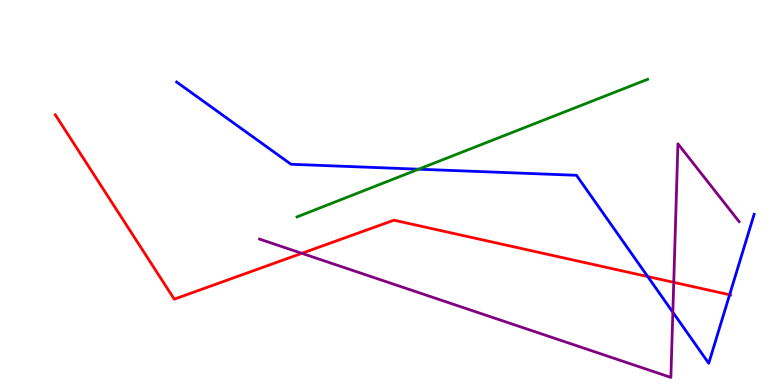[{'lines': ['blue', 'red'], 'intersections': [{'x': 8.36, 'y': 2.82}, {'x': 9.41, 'y': 2.34}]}, {'lines': ['green', 'red'], 'intersections': []}, {'lines': ['purple', 'red'], 'intersections': [{'x': 3.89, 'y': 3.42}, {'x': 8.69, 'y': 2.67}]}, {'lines': ['blue', 'green'], 'intersections': [{'x': 5.4, 'y': 5.61}]}, {'lines': ['blue', 'purple'], 'intersections': [{'x': 8.68, 'y': 1.89}]}, {'lines': ['green', 'purple'], 'intersections': []}]